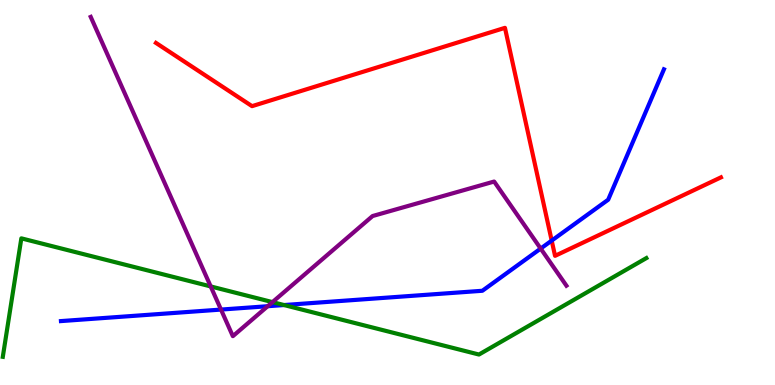[{'lines': ['blue', 'red'], 'intersections': [{'x': 7.12, 'y': 3.75}]}, {'lines': ['green', 'red'], 'intersections': []}, {'lines': ['purple', 'red'], 'intersections': []}, {'lines': ['blue', 'green'], 'intersections': [{'x': 3.66, 'y': 2.08}]}, {'lines': ['blue', 'purple'], 'intersections': [{'x': 2.85, 'y': 1.96}, {'x': 3.45, 'y': 2.05}, {'x': 6.98, 'y': 3.54}]}, {'lines': ['green', 'purple'], 'intersections': [{'x': 2.72, 'y': 2.56}, {'x': 3.52, 'y': 2.15}]}]